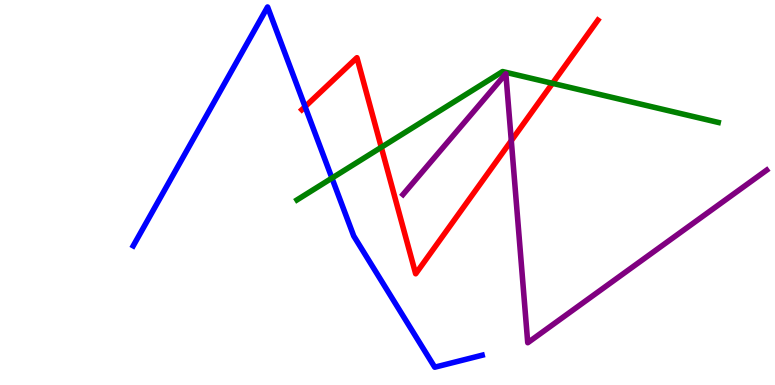[{'lines': ['blue', 'red'], 'intersections': [{'x': 3.94, 'y': 7.23}]}, {'lines': ['green', 'red'], 'intersections': [{'x': 4.92, 'y': 6.17}, {'x': 7.13, 'y': 7.84}]}, {'lines': ['purple', 'red'], 'intersections': [{'x': 6.6, 'y': 6.35}]}, {'lines': ['blue', 'green'], 'intersections': [{'x': 4.28, 'y': 5.37}]}, {'lines': ['blue', 'purple'], 'intersections': []}, {'lines': ['green', 'purple'], 'intersections': []}]